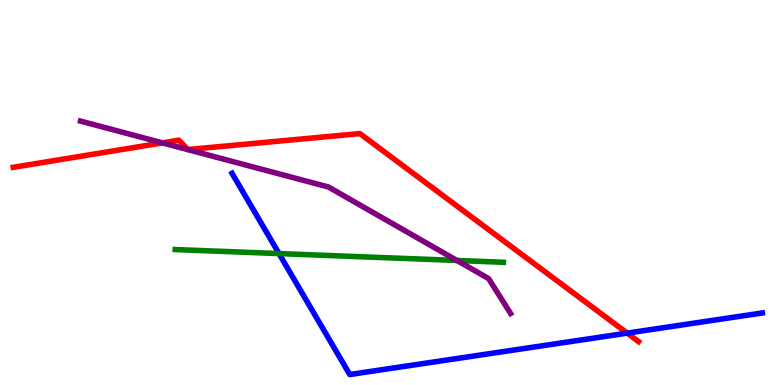[{'lines': ['blue', 'red'], 'intersections': [{'x': 8.09, 'y': 1.35}]}, {'lines': ['green', 'red'], 'intersections': []}, {'lines': ['purple', 'red'], 'intersections': [{'x': 2.1, 'y': 6.29}]}, {'lines': ['blue', 'green'], 'intersections': [{'x': 3.6, 'y': 3.41}]}, {'lines': ['blue', 'purple'], 'intersections': []}, {'lines': ['green', 'purple'], 'intersections': [{'x': 5.9, 'y': 3.23}]}]